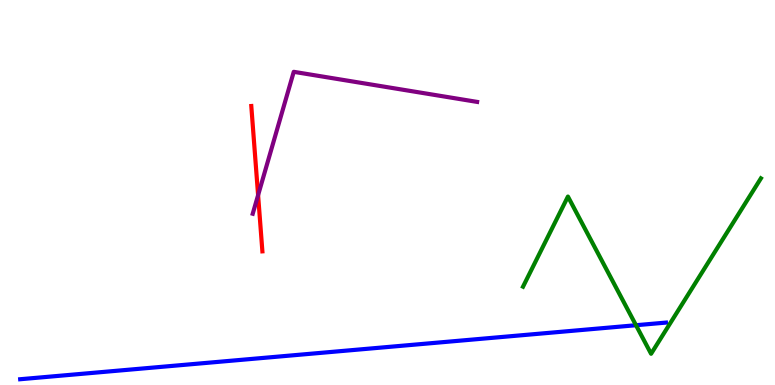[{'lines': ['blue', 'red'], 'intersections': []}, {'lines': ['green', 'red'], 'intersections': []}, {'lines': ['purple', 'red'], 'intersections': [{'x': 3.33, 'y': 4.93}]}, {'lines': ['blue', 'green'], 'intersections': [{'x': 8.21, 'y': 1.55}]}, {'lines': ['blue', 'purple'], 'intersections': []}, {'lines': ['green', 'purple'], 'intersections': []}]